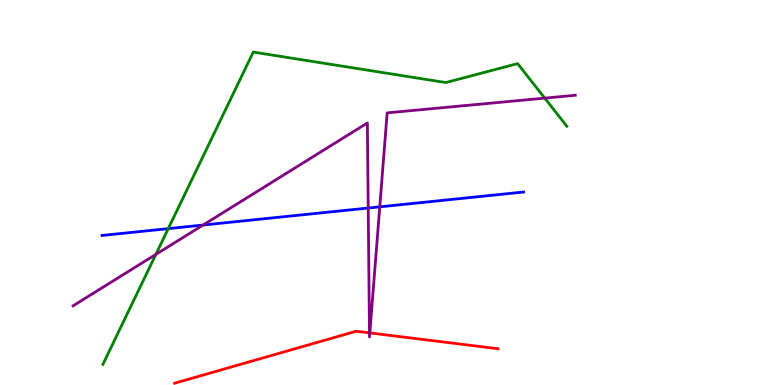[{'lines': ['blue', 'red'], 'intersections': []}, {'lines': ['green', 'red'], 'intersections': []}, {'lines': ['purple', 'red'], 'intersections': [{'x': 4.77, 'y': 1.35}, {'x': 4.77, 'y': 1.35}]}, {'lines': ['blue', 'green'], 'intersections': [{'x': 2.17, 'y': 4.06}]}, {'lines': ['blue', 'purple'], 'intersections': [{'x': 2.62, 'y': 4.15}, {'x': 4.75, 'y': 4.6}, {'x': 4.9, 'y': 4.63}]}, {'lines': ['green', 'purple'], 'intersections': [{'x': 2.01, 'y': 3.39}, {'x': 7.03, 'y': 7.45}]}]